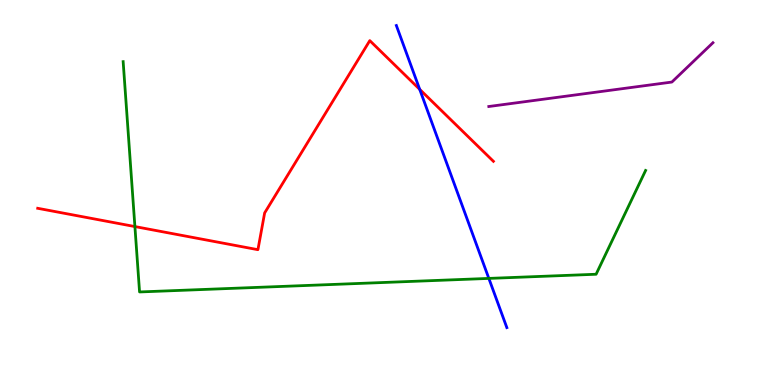[{'lines': ['blue', 'red'], 'intersections': [{'x': 5.42, 'y': 7.68}]}, {'lines': ['green', 'red'], 'intersections': [{'x': 1.74, 'y': 4.12}]}, {'lines': ['purple', 'red'], 'intersections': []}, {'lines': ['blue', 'green'], 'intersections': [{'x': 6.31, 'y': 2.77}]}, {'lines': ['blue', 'purple'], 'intersections': []}, {'lines': ['green', 'purple'], 'intersections': []}]